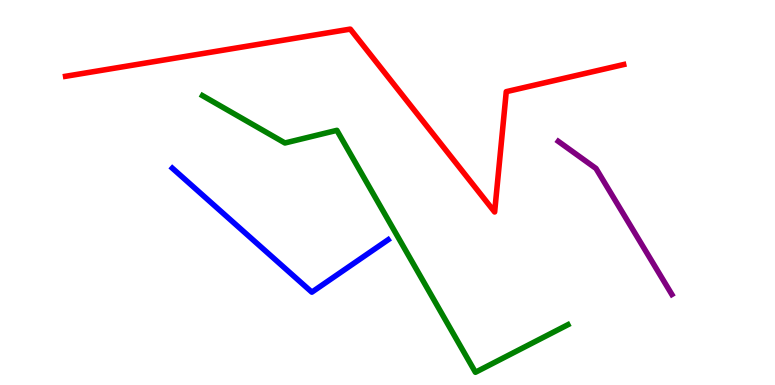[{'lines': ['blue', 'red'], 'intersections': []}, {'lines': ['green', 'red'], 'intersections': []}, {'lines': ['purple', 'red'], 'intersections': []}, {'lines': ['blue', 'green'], 'intersections': []}, {'lines': ['blue', 'purple'], 'intersections': []}, {'lines': ['green', 'purple'], 'intersections': []}]